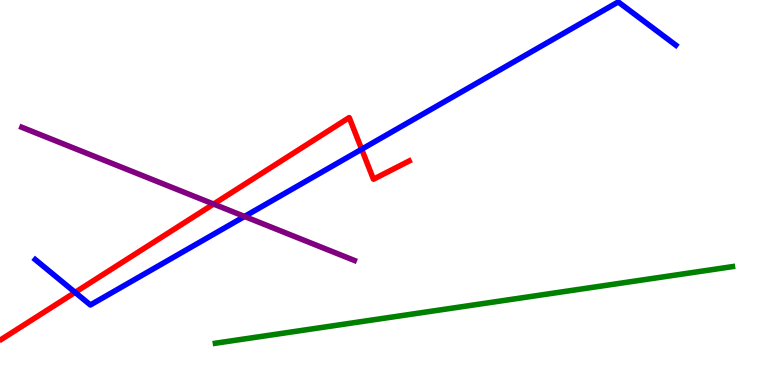[{'lines': ['blue', 'red'], 'intersections': [{'x': 0.969, 'y': 2.41}, {'x': 4.67, 'y': 6.12}]}, {'lines': ['green', 'red'], 'intersections': []}, {'lines': ['purple', 'red'], 'intersections': [{'x': 2.76, 'y': 4.7}]}, {'lines': ['blue', 'green'], 'intersections': []}, {'lines': ['blue', 'purple'], 'intersections': [{'x': 3.16, 'y': 4.38}]}, {'lines': ['green', 'purple'], 'intersections': []}]